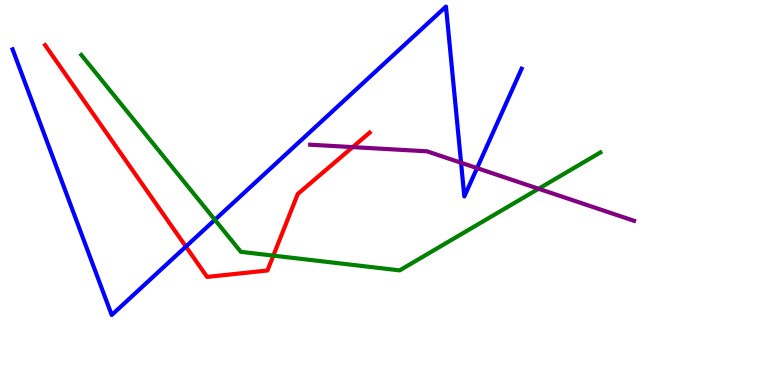[{'lines': ['blue', 'red'], 'intersections': [{'x': 2.4, 'y': 3.6}]}, {'lines': ['green', 'red'], 'intersections': [{'x': 3.53, 'y': 3.36}]}, {'lines': ['purple', 'red'], 'intersections': [{'x': 4.55, 'y': 6.18}]}, {'lines': ['blue', 'green'], 'intersections': [{'x': 2.77, 'y': 4.29}]}, {'lines': ['blue', 'purple'], 'intersections': [{'x': 5.95, 'y': 5.77}, {'x': 6.16, 'y': 5.63}]}, {'lines': ['green', 'purple'], 'intersections': [{'x': 6.95, 'y': 5.1}]}]